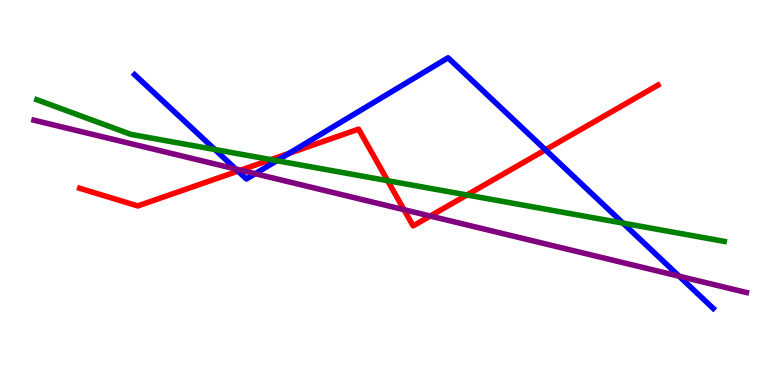[{'lines': ['blue', 'red'], 'intersections': [{'x': 3.07, 'y': 5.56}, {'x': 3.73, 'y': 6.02}, {'x': 7.04, 'y': 6.11}]}, {'lines': ['green', 'red'], 'intersections': [{'x': 3.5, 'y': 5.85}, {'x': 5.0, 'y': 5.31}, {'x': 6.02, 'y': 4.94}]}, {'lines': ['purple', 'red'], 'intersections': [{'x': 3.1, 'y': 5.58}, {'x': 5.21, 'y': 4.55}, {'x': 5.55, 'y': 4.39}]}, {'lines': ['blue', 'green'], 'intersections': [{'x': 2.77, 'y': 6.12}, {'x': 3.57, 'y': 5.83}, {'x': 8.04, 'y': 4.2}]}, {'lines': ['blue', 'purple'], 'intersections': [{'x': 3.04, 'y': 5.61}, {'x': 3.29, 'y': 5.49}, {'x': 8.76, 'y': 2.83}]}, {'lines': ['green', 'purple'], 'intersections': []}]